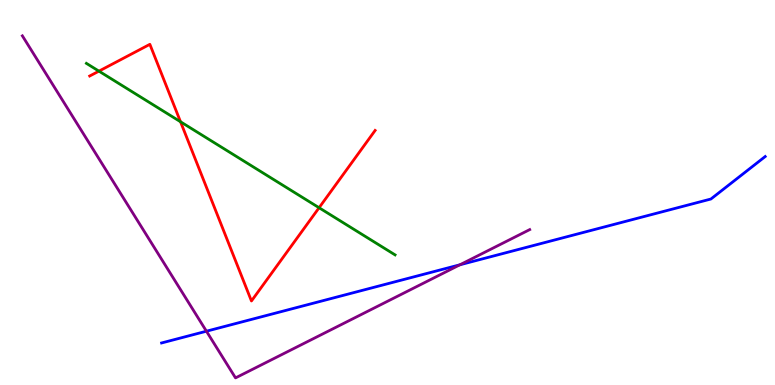[{'lines': ['blue', 'red'], 'intersections': []}, {'lines': ['green', 'red'], 'intersections': [{'x': 1.28, 'y': 8.15}, {'x': 2.33, 'y': 6.84}, {'x': 4.12, 'y': 4.6}]}, {'lines': ['purple', 'red'], 'intersections': []}, {'lines': ['blue', 'green'], 'intersections': []}, {'lines': ['blue', 'purple'], 'intersections': [{'x': 2.66, 'y': 1.4}, {'x': 5.93, 'y': 3.12}]}, {'lines': ['green', 'purple'], 'intersections': []}]